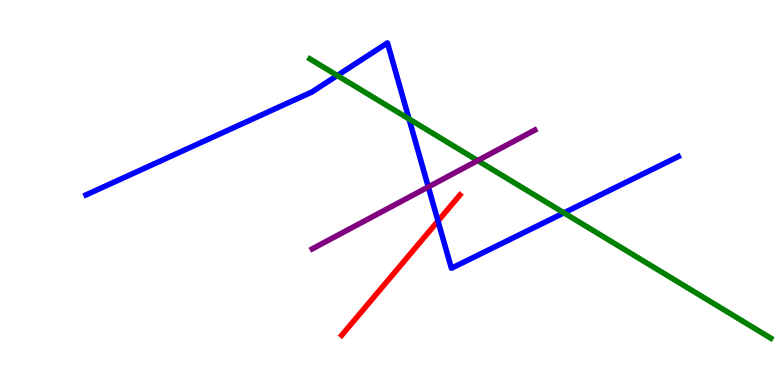[{'lines': ['blue', 'red'], 'intersections': [{'x': 5.65, 'y': 4.26}]}, {'lines': ['green', 'red'], 'intersections': []}, {'lines': ['purple', 'red'], 'intersections': []}, {'lines': ['blue', 'green'], 'intersections': [{'x': 4.35, 'y': 8.04}, {'x': 5.28, 'y': 6.91}, {'x': 7.28, 'y': 4.47}]}, {'lines': ['blue', 'purple'], 'intersections': [{'x': 5.53, 'y': 5.14}]}, {'lines': ['green', 'purple'], 'intersections': [{'x': 6.16, 'y': 5.83}]}]